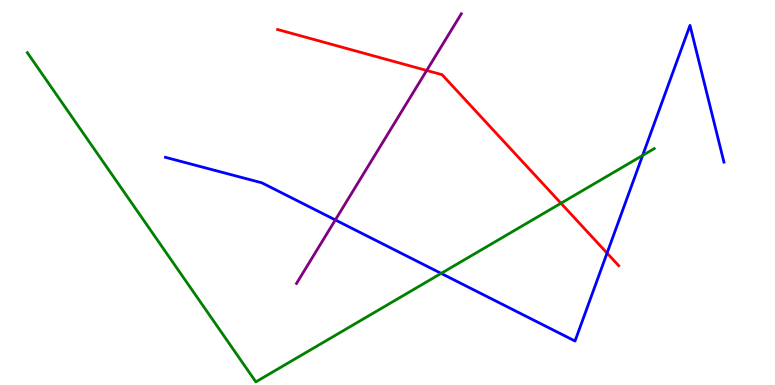[{'lines': ['blue', 'red'], 'intersections': [{'x': 7.83, 'y': 3.43}]}, {'lines': ['green', 'red'], 'intersections': [{'x': 7.24, 'y': 4.72}]}, {'lines': ['purple', 'red'], 'intersections': [{'x': 5.51, 'y': 8.17}]}, {'lines': ['blue', 'green'], 'intersections': [{'x': 5.69, 'y': 2.9}, {'x': 8.29, 'y': 5.96}]}, {'lines': ['blue', 'purple'], 'intersections': [{'x': 4.33, 'y': 4.29}]}, {'lines': ['green', 'purple'], 'intersections': []}]